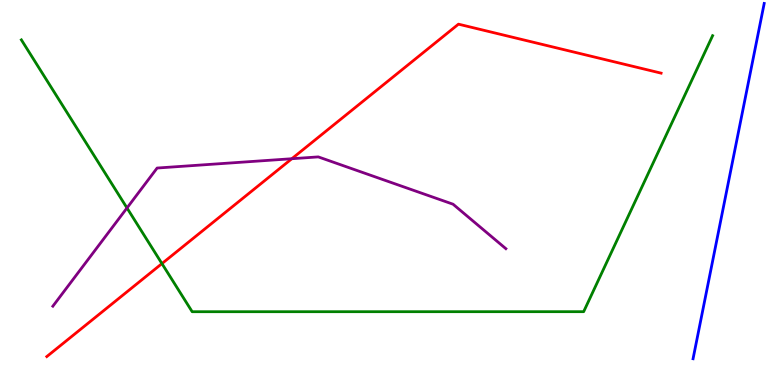[{'lines': ['blue', 'red'], 'intersections': []}, {'lines': ['green', 'red'], 'intersections': [{'x': 2.09, 'y': 3.15}]}, {'lines': ['purple', 'red'], 'intersections': [{'x': 3.77, 'y': 5.88}]}, {'lines': ['blue', 'green'], 'intersections': []}, {'lines': ['blue', 'purple'], 'intersections': []}, {'lines': ['green', 'purple'], 'intersections': [{'x': 1.64, 'y': 4.6}]}]